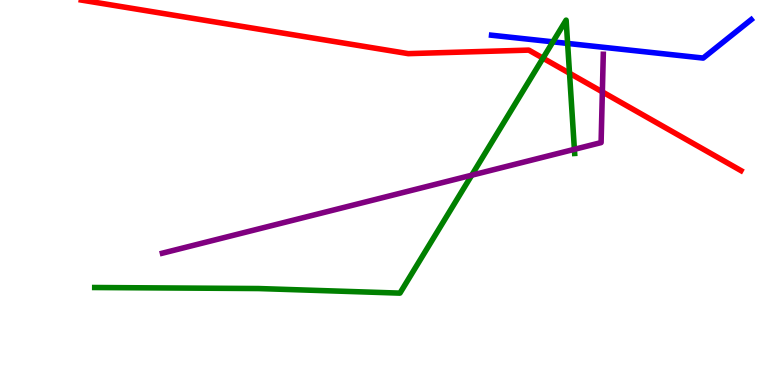[{'lines': ['blue', 'red'], 'intersections': []}, {'lines': ['green', 'red'], 'intersections': [{'x': 7.01, 'y': 8.49}, {'x': 7.35, 'y': 8.1}]}, {'lines': ['purple', 'red'], 'intersections': [{'x': 7.77, 'y': 7.61}]}, {'lines': ['blue', 'green'], 'intersections': [{'x': 7.13, 'y': 8.91}, {'x': 7.32, 'y': 8.87}]}, {'lines': ['blue', 'purple'], 'intersections': []}, {'lines': ['green', 'purple'], 'intersections': [{'x': 6.09, 'y': 5.45}, {'x': 7.41, 'y': 6.12}]}]